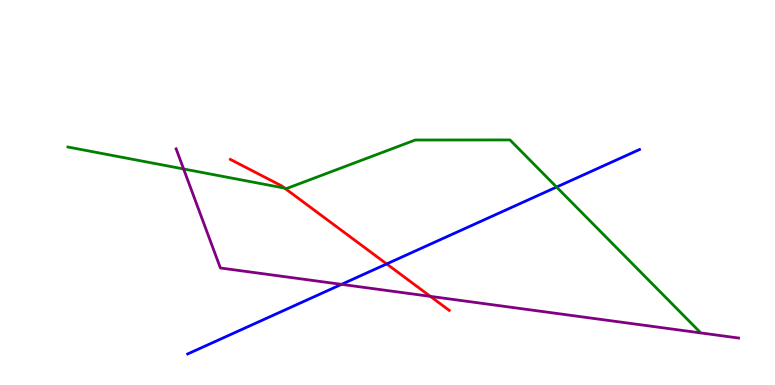[{'lines': ['blue', 'red'], 'intersections': [{'x': 4.99, 'y': 3.14}]}, {'lines': ['green', 'red'], 'intersections': [{'x': 3.67, 'y': 5.11}]}, {'lines': ['purple', 'red'], 'intersections': [{'x': 5.55, 'y': 2.3}]}, {'lines': ['blue', 'green'], 'intersections': [{'x': 7.18, 'y': 5.14}]}, {'lines': ['blue', 'purple'], 'intersections': [{'x': 4.41, 'y': 2.61}]}, {'lines': ['green', 'purple'], 'intersections': [{'x': 2.37, 'y': 5.61}]}]